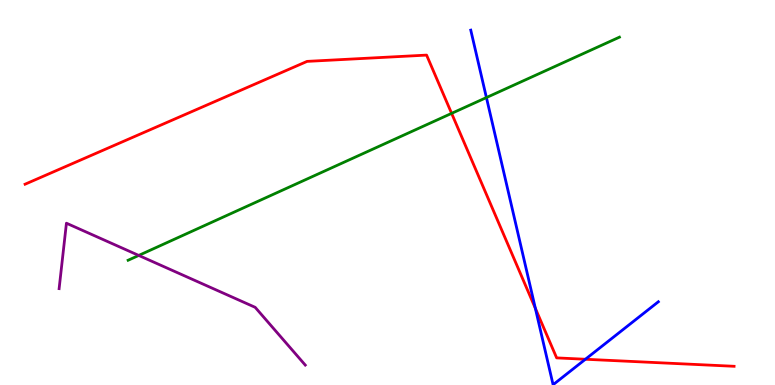[{'lines': ['blue', 'red'], 'intersections': [{'x': 6.91, 'y': 1.99}, {'x': 7.55, 'y': 0.669}]}, {'lines': ['green', 'red'], 'intersections': [{'x': 5.83, 'y': 7.06}]}, {'lines': ['purple', 'red'], 'intersections': []}, {'lines': ['blue', 'green'], 'intersections': [{'x': 6.28, 'y': 7.47}]}, {'lines': ['blue', 'purple'], 'intersections': []}, {'lines': ['green', 'purple'], 'intersections': [{'x': 1.79, 'y': 3.37}]}]